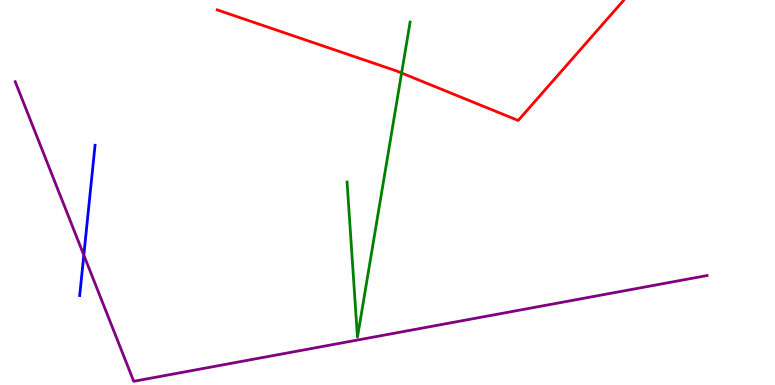[{'lines': ['blue', 'red'], 'intersections': []}, {'lines': ['green', 'red'], 'intersections': [{'x': 5.18, 'y': 8.1}]}, {'lines': ['purple', 'red'], 'intersections': []}, {'lines': ['blue', 'green'], 'intersections': []}, {'lines': ['blue', 'purple'], 'intersections': [{'x': 1.08, 'y': 3.37}]}, {'lines': ['green', 'purple'], 'intersections': []}]